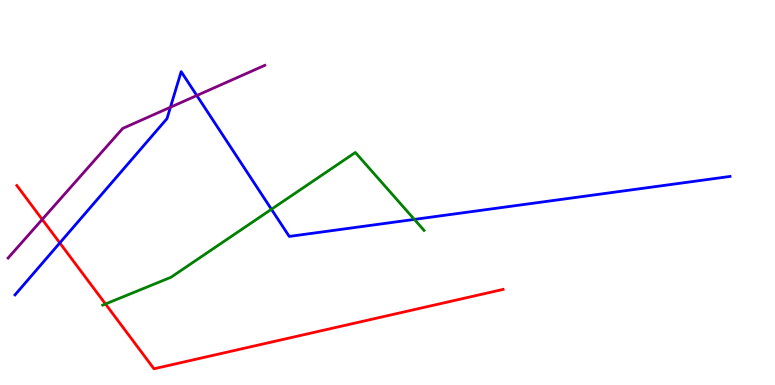[{'lines': ['blue', 'red'], 'intersections': [{'x': 0.772, 'y': 3.69}]}, {'lines': ['green', 'red'], 'intersections': [{'x': 1.36, 'y': 2.1}]}, {'lines': ['purple', 'red'], 'intersections': [{'x': 0.545, 'y': 4.3}]}, {'lines': ['blue', 'green'], 'intersections': [{'x': 3.5, 'y': 4.56}, {'x': 5.35, 'y': 4.3}]}, {'lines': ['blue', 'purple'], 'intersections': [{'x': 2.2, 'y': 7.21}, {'x': 2.54, 'y': 7.52}]}, {'lines': ['green', 'purple'], 'intersections': []}]